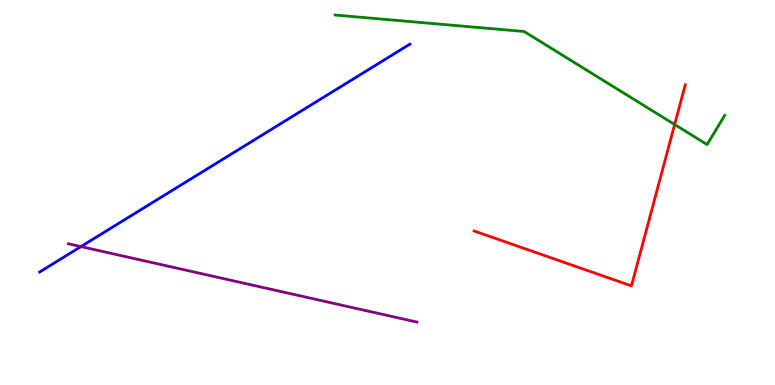[{'lines': ['blue', 'red'], 'intersections': []}, {'lines': ['green', 'red'], 'intersections': [{'x': 8.71, 'y': 6.77}]}, {'lines': ['purple', 'red'], 'intersections': []}, {'lines': ['blue', 'green'], 'intersections': []}, {'lines': ['blue', 'purple'], 'intersections': [{'x': 1.04, 'y': 3.6}]}, {'lines': ['green', 'purple'], 'intersections': []}]